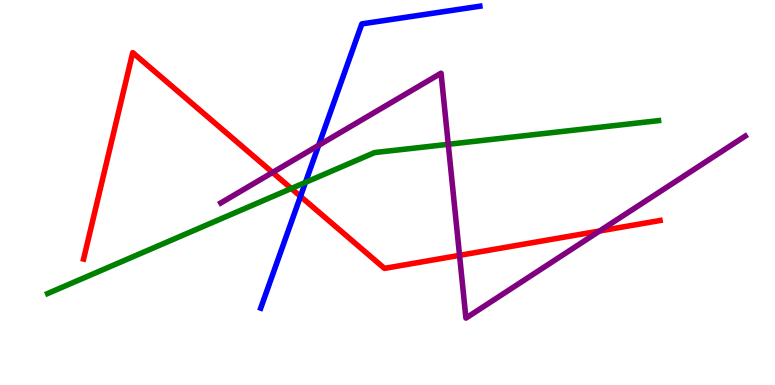[{'lines': ['blue', 'red'], 'intersections': [{'x': 3.88, 'y': 4.9}]}, {'lines': ['green', 'red'], 'intersections': [{'x': 3.76, 'y': 5.1}]}, {'lines': ['purple', 'red'], 'intersections': [{'x': 3.52, 'y': 5.52}, {'x': 5.93, 'y': 3.37}, {'x': 7.74, 'y': 4.0}]}, {'lines': ['blue', 'green'], 'intersections': [{'x': 3.94, 'y': 5.26}]}, {'lines': ['blue', 'purple'], 'intersections': [{'x': 4.11, 'y': 6.23}]}, {'lines': ['green', 'purple'], 'intersections': [{'x': 5.78, 'y': 6.25}]}]